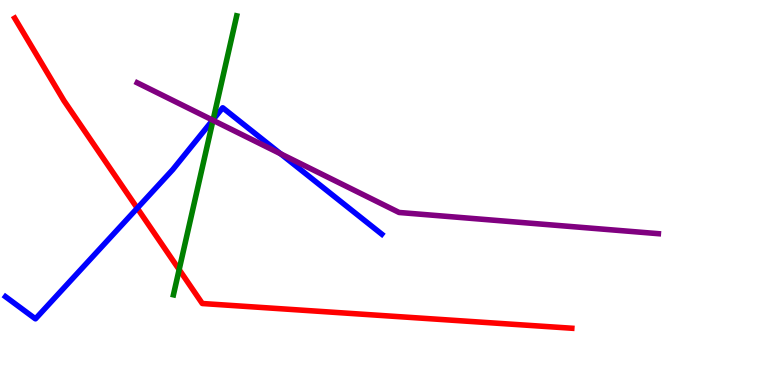[{'lines': ['blue', 'red'], 'intersections': [{'x': 1.77, 'y': 4.59}]}, {'lines': ['green', 'red'], 'intersections': [{'x': 2.31, 'y': 3.0}]}, {'lines': ['purple', 'red'], 'intersections': []}, {'lines': ['blue', 'green'], 'intersections': [{'x': 2.75, 'y': 6.89}]}, {'lines': ['blue', 'purple'], 'intersections': [{'x': 2.74, 'y': 6.88}, {'x': 3.62, 'y': 6.01}]}, {'lines': ['green', 'purple'], 'intersections': [{'x': 2.75, 'y': 6.88}]}]